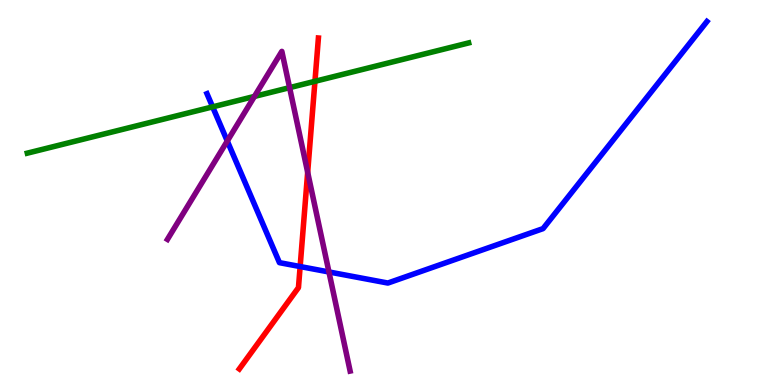[{'lines': ['blue', 'red'], 'intersections': [{'x': 3.87, 'y': 3.08}]}, {'lines': ['green', 'red'], 'intersections': [{'x': 4.06, 'y': 7.89}]}, {'lines': ['purple', 'red'], 'intersections': [{'x': 3.97, 'y': 5.52}]}, {'lines': ['blue', 'green'], 'intersections': [{'x': 2.74, 'y': 7.22}]}, {'lines': ['blue', 'purple'], 'intersections': [{'x': 2.93, 'y': 6.34}, {'x': 4.24, 'y': 2.94}]}, {'lines': ['green', 'purple'], 'intersections': [{'x': 3.28, 'y': 7.5}, {'x': 3.74, 'y': 7.72}]}]